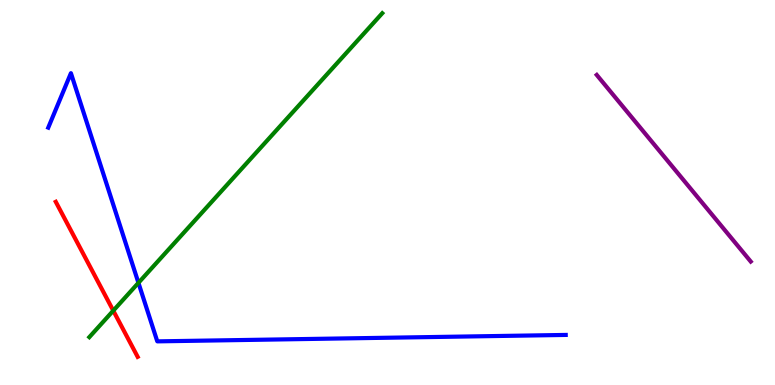[{'lines': ['blue', 'red'], 'intersections': []}, {'lines': ['green', 'red'], 'intersections': [{'x': 1.46, 'y': 1.93}]}, {'lines': ['purple', 'red'], 'intersections': []}, {'lines': ['blue', 'green'], 'intersections': [{'x': 1.79, 'y': 2.65}]}, {'lines': ['blue', 'purple'], 'intersections': []}, {'lines': ['green', 'purple'], 'intersections': []}]